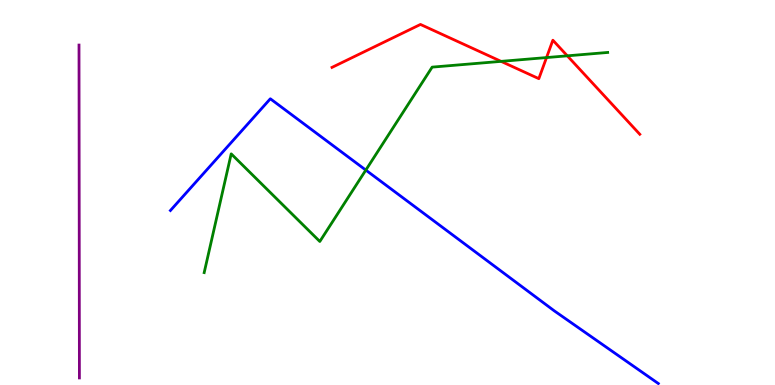[{'lines': ['blue', 'red'], 'intersections': []}, {'lines': ['green', 'red'], 'intersections': [{'x': 6.47, 'y': 8.41}, {'x': 7.05, 'y': 8.5}, {'x': 7.32, 'y': 8.55}]}, {'lines': ['purple', 'red'], 'intersections': []}, {'lines': ['blue', 'green'], 'intersections': [{'x': 4.72, 'y': 5.58}]}, {'lines': ['blue', 'purple'], 'intersections': []}, {'lines': ['green', 'purple'], 'intersections': []}]